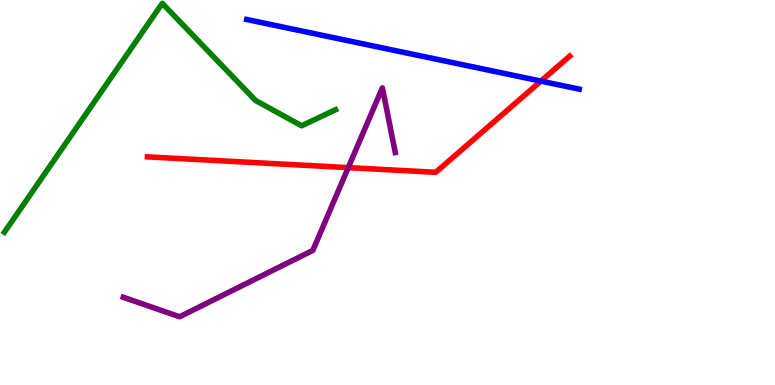[{'lines': ['blue', 'red'], 'intersections': [{'x': 6.98, 'y': 7.89}]}, {'lines': ['green', 'red'], 'intersections': []}, {'lines': ['purple', 'red'], 'intersections': [{'x': 4.49, 'y': 5.65}]}, {'lines': ['blue', 'green'], 'intersections': []}, {'lines': ['blue', 'purple'], 'intersections': []}, {'lines': ['green', 'purple'], 'intersections': []}]